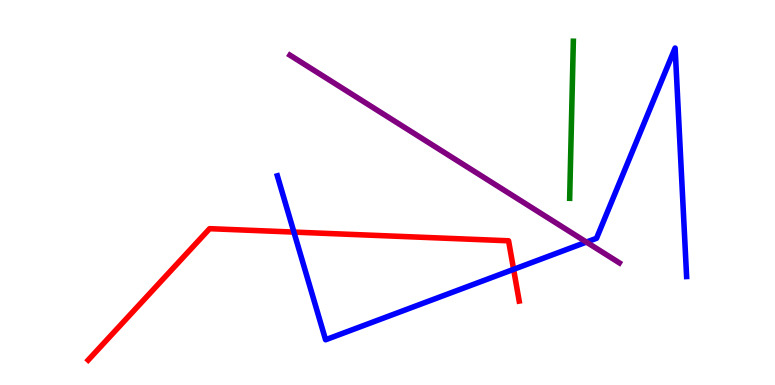[{'lines': ['blue', 'red'], 'intersections': [{'x': 3.79, 'y': 3.97}, {'x': 6.63, 'y': 3.0}]}, {'lines': ['green', 'red'], 'intersections': []}, {'lines': ['purple', 'red'], 'intersections': []}, {'lines': ['blue', 'green'], 'intersections': []}, {'lines': ['blue', 'purple'], 'intersections': [{'x': 7.57, 'y': 3.71}]}, {'lines': ['green', 'purple'], 'intersections': []}]